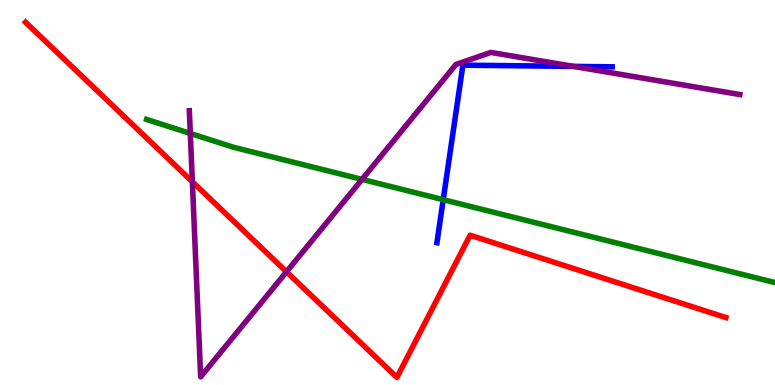[{'lines': ['blue', 'red'], 'intersections': []}, {'lines': ['green', 'red'], 'intersections': []}, {'lines': ['purple', 'red'], 'intersections': [{'x': 2.48, 'y': 5.28}, {'x': 3.7, 'y': 2.94}]}, {'lines': ['blue', 'green'], 'intersections': [{'x': 5.72, 'y': 4.81}]}, {'lines': ['blue', 'purple'], 'intersections': [{'x': 7.4, 'y': 8.28}]}, {'lines': ['green', 'purple'], 'intersections': [{'x': 2.46, 'y': 6.53}, {'x': 4.67, 'y': 5.34}]}]